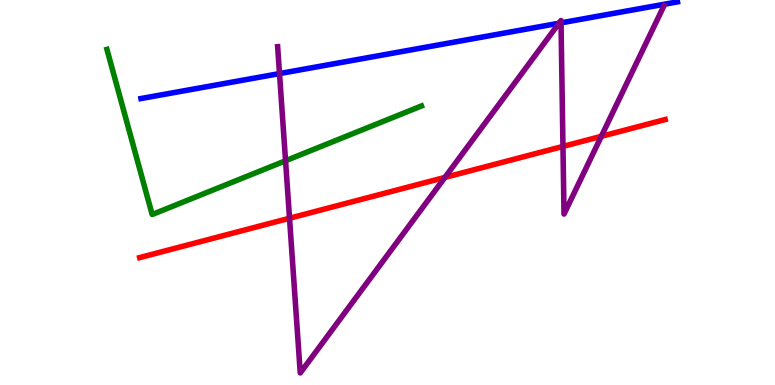[{'lines': ['blue', 'red'], 'intersections': []}, {'lines': ['green', 'red'], 'intersections': []}, {'lines': ['purple', 'red'], 'intersections': [{'x': 3.74, 'y': 4.33}, {'x': 5.74, 'y': 5.39}, {'x': 7.26, 'y': 6.2}, {'x': 7.76, 'y': 6.46}]}, {'lines': ['blue', 'green'], 'intersections': []}, {'lines': ['blue', 'purple'], 'intersections': [{'x': 3.61, 'y': 8.09}, {'x': 7.21, 'y': 9.4}, {'x': 7.24, 'y': 9.41}]}, {'lines': ['green', 'purple'], 'intersections': [{'x': 3.68, 'y': 5.82}]}]